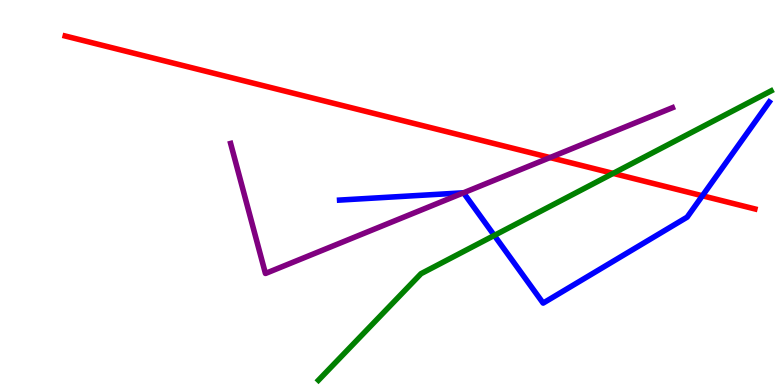[{'lines': ['blue', 'red'], 'intersections': [{'x': 9.06, 'y': 4.92}]}, {'lines': ['green', 'red'], 'intersections': [{'x': 7.91, 'y': 5.5}]}, {'lines': ['purple', 'red'], 'intersections': [{'x': 7.1, 'y': 5.91}]}, {'lines': ['blue', 'green'], 'intersections': [{'x': 6.38, 'y': 3.88}]}, {'lines': ['blue', 'purple'], 'intersections': [{'x': 5.98, 'y': 4.99}]}, {'lines': ['green', 'purple'], 'intersections': []}]